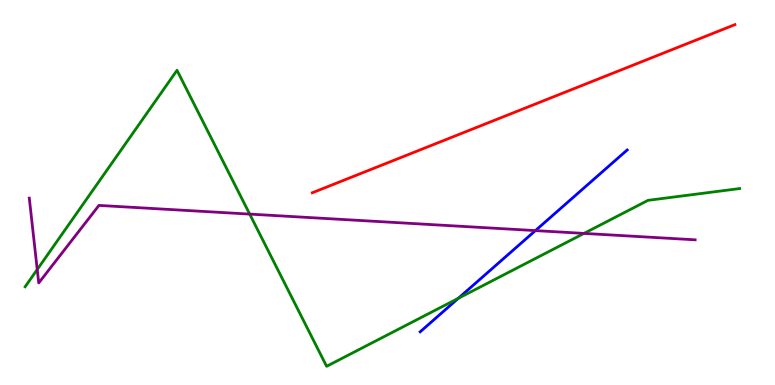[{'lines': ['blue', 'red'], 'intersections': []}, {'lines': ['green', 'red'], 'intersections': []}, {'lines': ['purple', 'red'], 'intersections': []}, {'lines': ['blue', 'green'], 'intersections': [{'x': 5.91, 'y': 2.25}]}, {'lines': ['blue', 'purple'], 'intersections': [{'x': 6.91, 'y': 4.01}]}, {'lines': ['green', 'purple'], 'intersections': [{'x': 0.48, 'y': 3.0}, {'x': 3.22, 'y': 4.44}, {'x': 7.54, 'y': 3.94}]}]